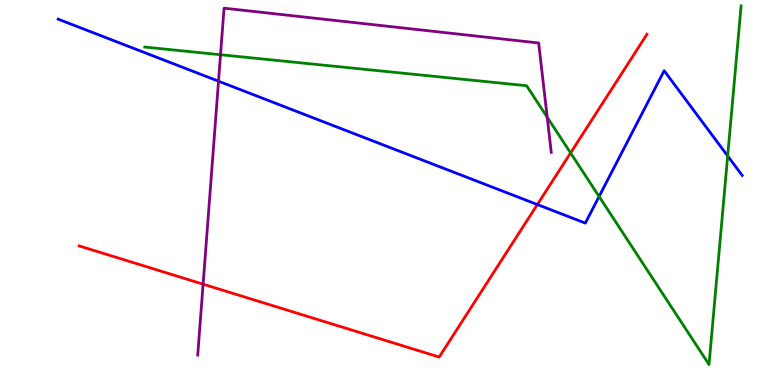[{'lines': ['blue', 'red'], 'intersections': [{'x': 6.93, 'y': 4.69}]}, {'lines': ['green', 'red'], 'intersections': [{'x': 7.36, 'y': 6.03}]}, {'lines': ['purple', 'red'], 'intersections': [{'x': 2.62, 'y': 2.62}]}, {'lines': ['blue', 'green'], 'intersections': [{'x': 7.73, 'y': 4.9}, {'x': 9.39, 'y': 5.95}]}, {'lines': ['blue', 'purple'], 'intersections': [{'x': 2.82, 'y': 7.89}]}, {'lines': ['green', 'purple'], 'intersections': [{'x': 2.85, 'y': 8.58}, {'x': 7.06, 'y': 6.96}]}]